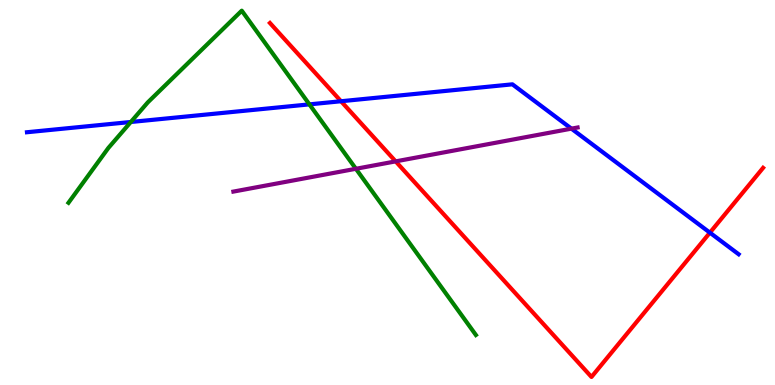[{'lines': ['blue', 'red'], 'intersections': [{'x': 4.4, 'y': 7.37}, {'x': 9.16, 'y': 3.96}]}, {'lines': ['green', 'red'], 'intersections': []}, {'lines': ['purple', 'red'], 'intersections': [{'x': 5.11, 'y': 5.81}]}, {'lines': ['blue', 'green'], 'intersections': [{'x': 1.69, 'y': 6.83}, {'x': 3.99, 'y': 7.29}]}, {'lines': ['blue', 'purple'], 'intersections': [{'x': 7.37, 'y': 6.66}]}, {'lines': ['green', 'purple'], 'intersections': [{'x': 4.59, 'y': 5.62}]}]